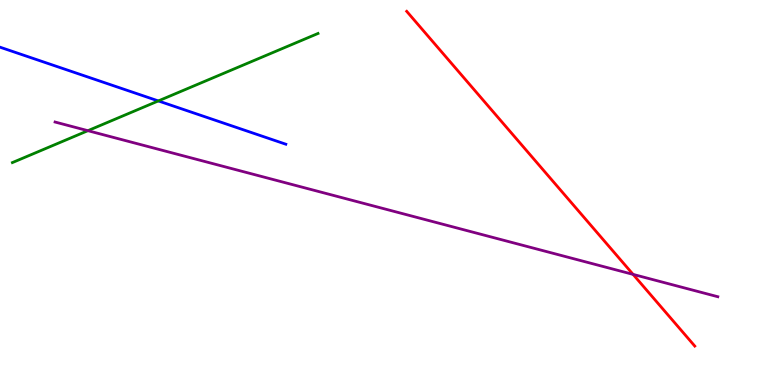[{'lines': ['blue', 'red'], 'intersections': []}, {'lines': ['green', 'red'], 'intersections': []}, {'lines': ['purple', 'red'], 'intersections': [{'x': 8.17, 'y': 2.87}]}, {'lines': ['blue', 'green'], 'intersections': [{'x': 2.04, 'y': 7.38}]}, {'lines': ['blue', 'purple'], 'intersections': []}, {'lines': ['green', 'purple'], 'intersections': [{'x': 1.13, 'y': 6.61}]}]